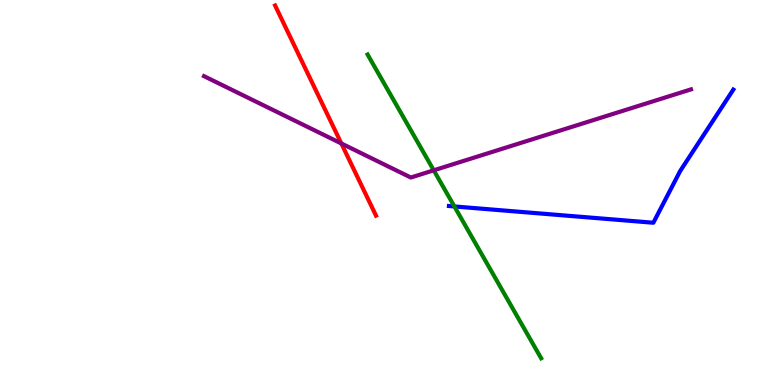[{'lines': ['blue', 'red'], 'intersections': []}, {'lines': ['green', 'red'], 'intersections': []}, {'lines': ['purple', 'red'], 'intersections': [{'x': 4.4, 'y': 6.27}]}, {'lines': ['blue', 'green'], 'intersections': [{'x': 5.86, 'y': 4.64}]}, {'lines': ['blue', 'purple'], 'intersections': []}, {'lines': ['green', 'purple'], 'intersections': [{'x': 5.6, 'y': 5.58}]}]